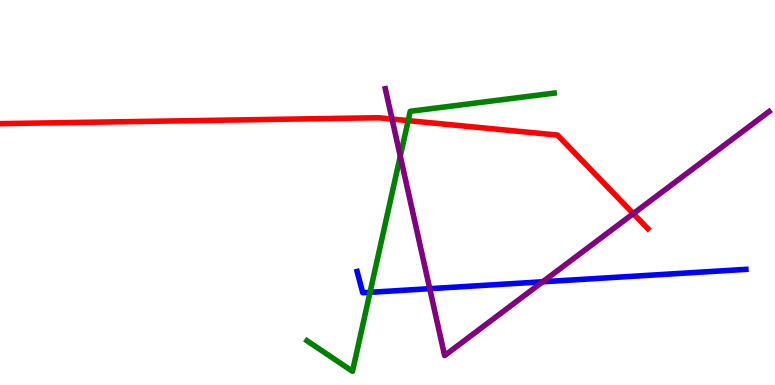[{'lines': ['blue', 'red'], 'intersections': []}, {'lines': ['green', 'red'], 'intersections': [{'x': 5.27, 'y': 6.87}]}, {'lines': ['purple', 'red'], 'intersections': [{'x': 5.06, 'y': 6.91}, {'x': 8.17, 'y': 4.45}]}, {'lines': ['blue', 'green'], 'intersections': [{'x': 4.77, 'y': 2.41}]}, {'lines': ['blue', 'purple'], 'intersections': [{'x': 5.55, 'y': 2.5}, {'x': 7.0, 'y': 2.68}]}, {'lines': ['green', 'purple'], 'intersections': [{'x': 5.17, 'y': 5.94}]}]